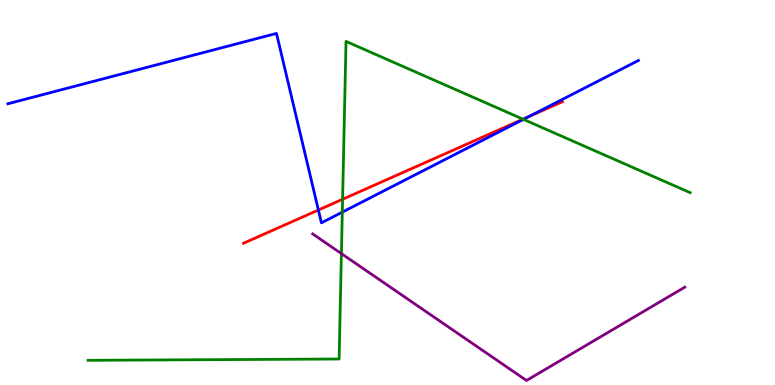[{'lines': ['blue', 'red'], 'intersections': [{'x': 4.11, 'y': 4.55}, {'x': 6.82, 'y': 6.97}]}, {'lines': ['green', 'red'], 'intersections': [{'x': 4.42, 'y': 4.82}, {'x': 6.75, 'y': 6.9}]}, {'lines': ['purple', 'red'], 'intersections': []}, {'lines': ['blue', 'green'], 'intersections': [{'x': 4.42, 'y': 4.49}, {'x': 6.75, 'y': 6.9}]}, {'lines': ['blue', 'purple'], 'intersections': []}, {'lines': ['green', 'purple'], 'intersections': [{'x': 4.41, 'y': 3.41}]}]